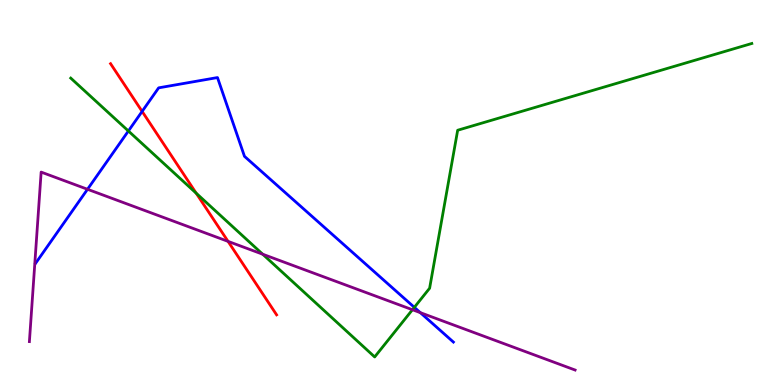[{'lines': ['blue', 'red'], 'intersections': [{'x': 1.83, 'y': 7.11}]}, {'lines': ['green', 'red'], 'intersections': [{'x': 2.53, 'y': 4.98}]}, {'lines': ['purple', 'red'], 'intersections': [{'x': 2.94, 'y': 3.73}]}, {'lines': ['blue', 'green'], 'intersections': [{'x': 1.66, 'y': 6.6}, {'x': 5.35, 'y': 2.02}]}, {'lines': ['blue', 'purple'], 'intersections': [{'x': 1.13, 'y': 5.08}, {'x': 5.42, 'y': 1.88}]}, {'lines': ['green', 'purple'], 'intersections': [{'x': 3.39, 'y': 3.4}, {'x': 5.32, 'y': 1.96}]}]